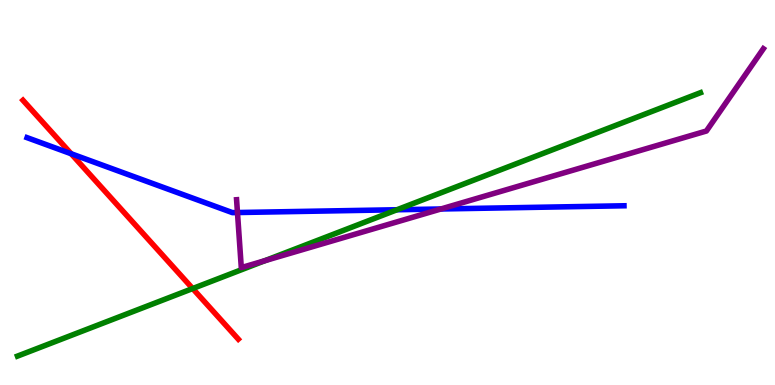[{'lines': ['blue', 'red'], 'intersections': [{'x': 0.918, 'y': 6.01}]}, {'lines': ['green', 'red'], 'intersections': [{'x': 2.49, 'y': 2.51}]}, {'lines': ['purple', 'red'], 'intersections': []}, {'lines': ['blue', 'green'], 'intersections': [{'x': 5.12, 'y': 4.55}]}, {'lines': ['blue', 'purple'], 'intersections': [{'x': 3.06, 'y': 4.48}, {'x': 5.69, 'y': 4.57}]}, {'lines': ['green', 'purple'], 'intersections': [{'x': 3.42, 'y': 3.23}]}]